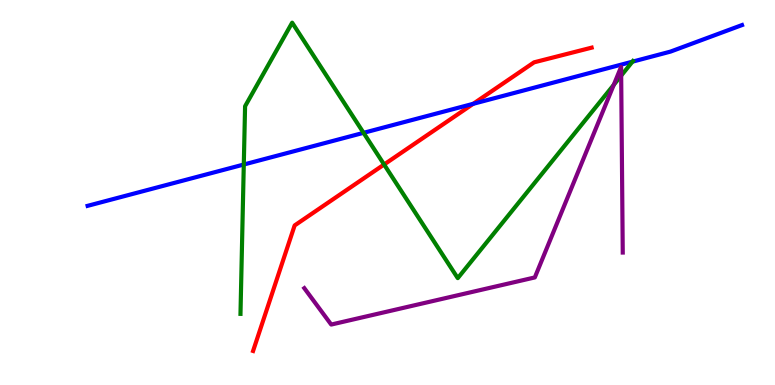[{'lines': ['blue', 'red'], 'intersections': [{'x': 6.11, 'y': 7.3}]}, {'lines': ['green', 'red'], 'intersections': [{'x': 4.96, 'y': 5.73}]}, {'lines': ['purple', 'red'], 'intersections': []}, {'lines': ['blue', 'green'], 'intersections': [{'x': 3.15, 'y': 5.73}, {'x': 4.69, 'y': 6.55}, {'x': 8.16, 'y': 8.4}]}, {'lines': ['blue', 'purple'], 'intersections': []}, {'lines': ['green', 'purple'], 'intersections': [{'x': 7.92, 'y': 7.8}, {'x': 8.02, 'y': 8.04}]}]